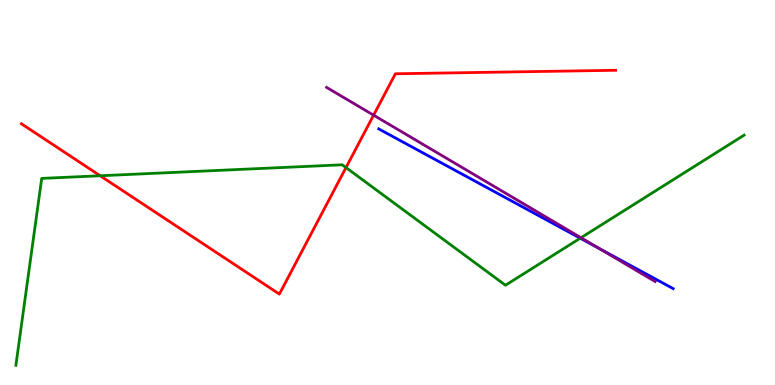[{'lines': ['blue', 'red'], 'intersections': []}, {'lines': ['green', 'red'], 'intersections': [{'x': 1.29, 'y': 5.43}, {'x': 4.46, 'y': 5.65}]}, {'lines': ['purple', 'red'], 'intersections': [{'x': 4.82, 'y': 7.01}]}, {'lines': ['blue', 'green'], 'intersections': [{'x': 7.49, 'y': 3.81}]}, {'lines': ['blue', 'purple'], 'intersections': [{'x': 7.73, 'y': 3.55}]}, {'lines': ['green', 'purple'], 'intersections': [{'x': 7.5, 'y': 3.82}]}]